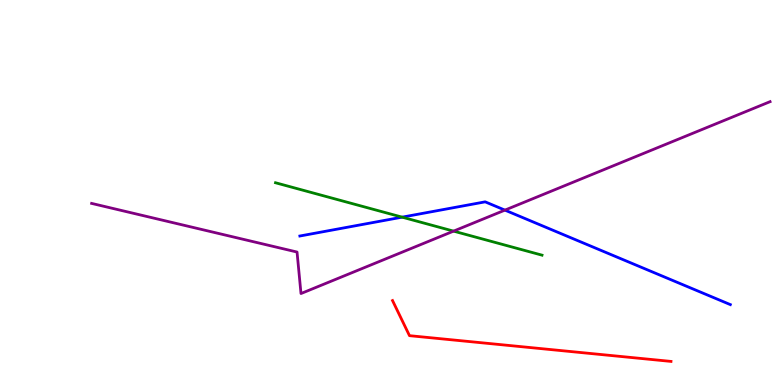[{'lines': ['blue', 'red'], 'intersections': []}, {'lines': ['green', 'red'], 'intersections': []}, {'lines': ['purple', 'red'], 'intersections': []}, {'lines': ['blue', 'green'], 'intersections': [{'x': 5.19, 'y': 4.36}]}, {'lines': ['blue', 'purple'], 'intersections': [{'x': 6.52, 'y': 4.54}]}, {'lines': ['green', 'purple'], 'intersections': [{'x': 5.85, 'y': 4.0}]}]